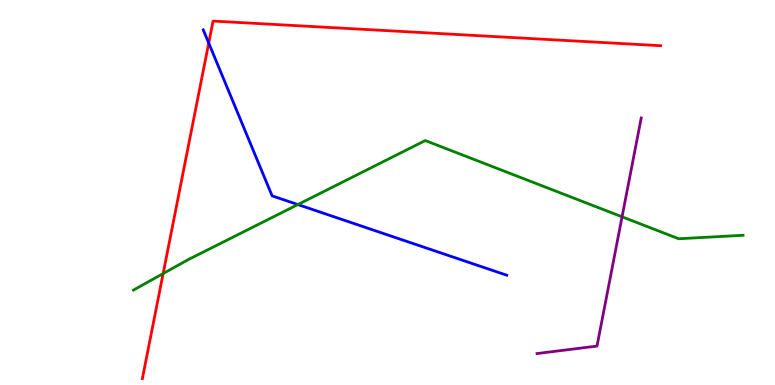[{'lines': ['blue', 'red'], 'intersections': [{'x': 2.69, 'y': 8.88}]}, {'lines': ['green', 'red'], 'intersections': [{'x': 2.1, 'y': 2.89}]}, {'lines': ['purple', 'red'], 'intersections': []}, {'lines': ['blue', 'green'], 'intersections': [{'x': 3.84, 'y': 4.69}]}, {'lines': ['blue', 'purple'], 'intersections': []}, {'lines': ['green', 'purple'], 'intersections': [{'x': 8.03, 'y': 4.37}]}]